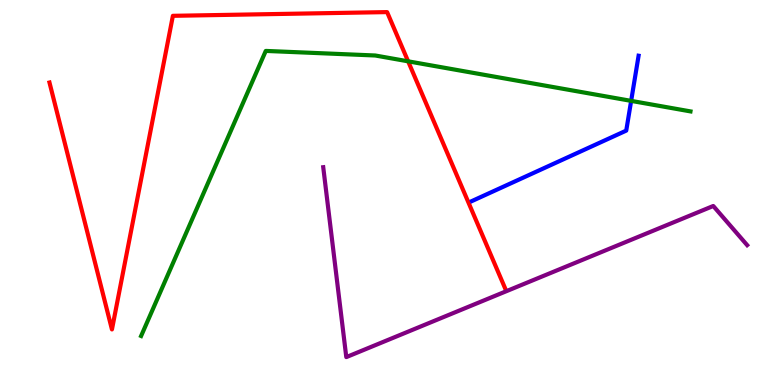[{'lines': ['blue', 'red'], 'intersections': []}, {'lines': ['green', 'red'], 'intersections': [{'x': 5.27, 'y': 8.41}]}, {'lines': ['purple', 'red'], 'intersections': []}, {'lines': ['blue', 'green'], 'intersections': [{'x': 8.14, 'y': 7.38}]}, {'lines': ['blue', 'purple'], 'intersections': []}, {'lines': ['green', 'purple'], 'intersections': []}]